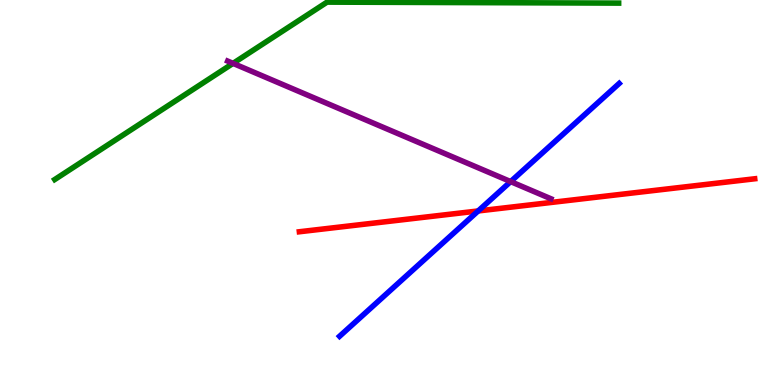[{'lines': ['blue', 'red'], 'intersections': [{'x': 6.17, 'y': 4.52}]}, {'lines': ['green', 'red'], 'intersections': []}, {'lines': ['purple', 'red'], 'intersections': []}, {'lines': ['blue', 'green'], 'intersections': []}, {'lines': ['blue', 'purple'], 'intersections': [{'x': 6.59, 'y': 5.28}]}, {'lines': ['green', 'purple'], 'intersections': [{'x': 3.01, 'y': 8.35}]}]